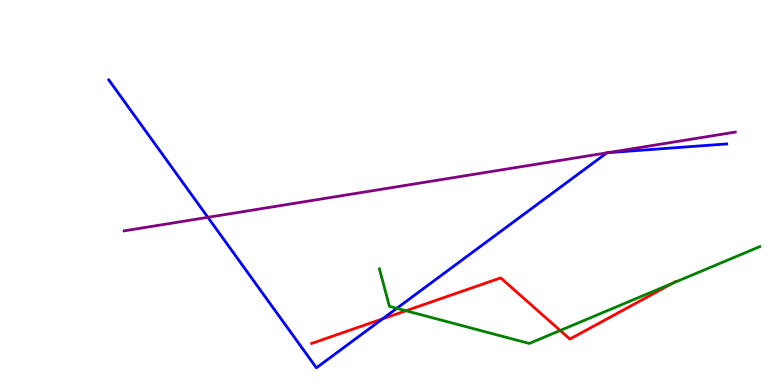[{'lines': ['blue', 'red'], 'intersections': [{'x': 4.94, 'y': 1.72}]}, {'lines': ['green', 'red'], 'intersections': [{'x': 5.24, 'y': 1.93}, {'x': 7.23, 'y': 1.42}, {'x': 8.67, 'y': 2.64}]}, {'lines': ['purple', 'red'], 'intersections': []}, {'lines': ['blue', 'green'], 'intersections': [{'x': 5.12, 'y': 1.99}]}, {'lines': ['blue', 'purple'], 'intersections': [{'x': 2.68, 'y': 4.36}, {'x': 7.83, 'y': 6.03}, {'x': 7.84, 'y': 6.03}]}, {'lines': ['green', 'purple'], 'intersections': []}]